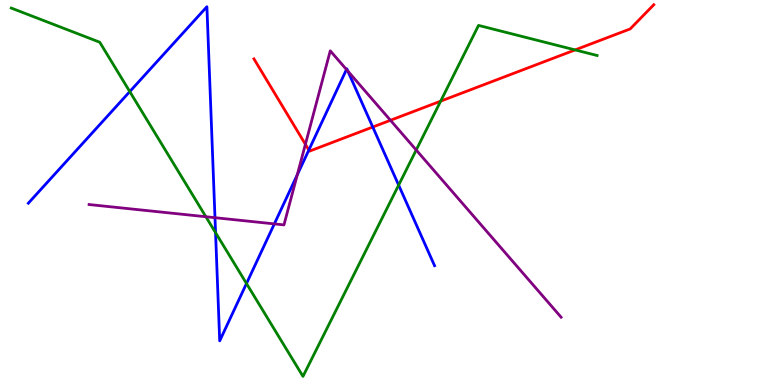[{'lines': ['blue', 'red'], 'intersections': [{'x': 3.99, 'y': 6.1}, {'x': 4.81, 'y': 6.7}]}, {'lines': ['green', 'red'], 'intersections': [{'x': 5.69, 'y': 7.37}, {'x': 7.42, 'y': 8.7}]}, {'lines': ['purple', 'red'], 'intersections': [{'x': 3.94, 'y': 6.25}, {'x': 5.04, 'y': 6.88}]}, {'lines': ['blue', 'green'], 'intersections': [{'x': 1.67, 'y': 7.62}, {'x': 2.78, 'y': 3.96}, {'x': 3.18, 'y': 2.64}, {'x': 5.14, 'y': 5.19}]}, {'lines': ['blue', 'purple'], 'intersections': [{'x': 2.77, 'y': 4.35}, {'x': 3.54, 'y': 4.18}, {'x': 3.84, 'y': 5.46}, {'x': 4.47, 'y': 8.19}, {'x': 4.49, 'y': 8.15}]}, {'lines': ['green', 'purple'], 'intersections': [{'x': 2.66, 'y': 4.37}, {'x': 5.37, 'y': 6.1}]}]